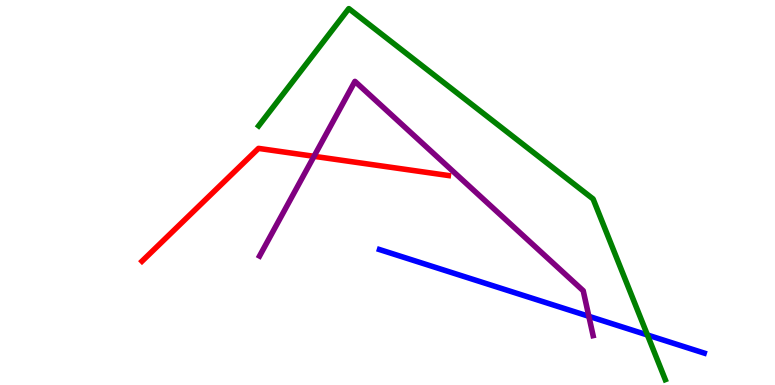[{'lines': ['blue', 'red'], 'intersections': []}, {'lines': ['green', 'red'], 'intersections': []}, {'lines': ['purple', 'red'], 'intersections': [{'x': 4.05, 'y': 5.94}]}, {'lines': ['blue', 'green'], 'intersections': [{'x': 8.35, 'y': 1.3}]}, {'lines': ['blue', 'purple'], 'intersections': [{'x': 7.6, 'y': 1.78}]}, {'lines': ['green', 'purple'], 'intersections': []}]